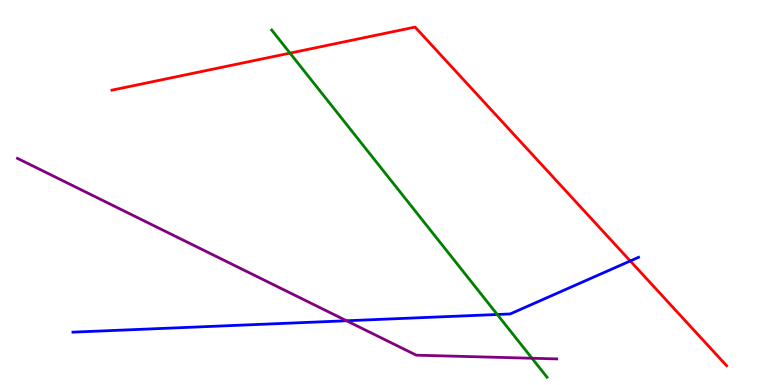[{'lines': ['blue', 'red'], 'intersections': [{'x': 8.13, 'y': 3.22}]}, {'lines': ['green', 'red'], 'intersections': [{'x': 3.74, 'y': 8.62}]}, {'lines': ['purple', 'red'], 'intersections': []}, {'lines': ['blue', 'green'], 'intersections': [{'x': 6.42, 'y': 1.83}]}, {'lines': ['blue', 'purple'], 'intersections': [{'x': 4.47, 'y': 1.67}]}, {'lines': ['green', 'purple'], 'intersections': [{'x': 6.86, 'y': 0.695}]}]